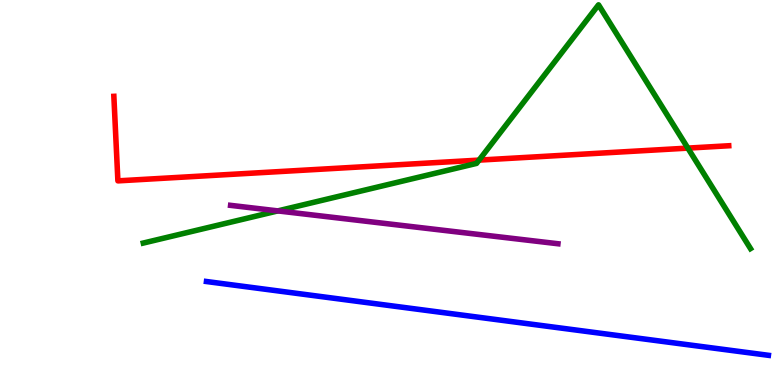[{'lines': ['blue', 'red'], 'intersections': []}, {'lines': ['green', 'red'], 'intersections': [{'x': 6.18, 'y': 5.84}, {'x': 8.88, 'y': 6.15}]}, {'lines': ['purple', 'red'], 'intersections': []}, {'lines': ['blue', 'green'], 'intersections': []}, {'lines': ['blue', 'purple'], 'intersections': []}, {'lines': ['green', 'purple'], 'intersections': [{'x': 3.58, 'y': 4.52}]}]